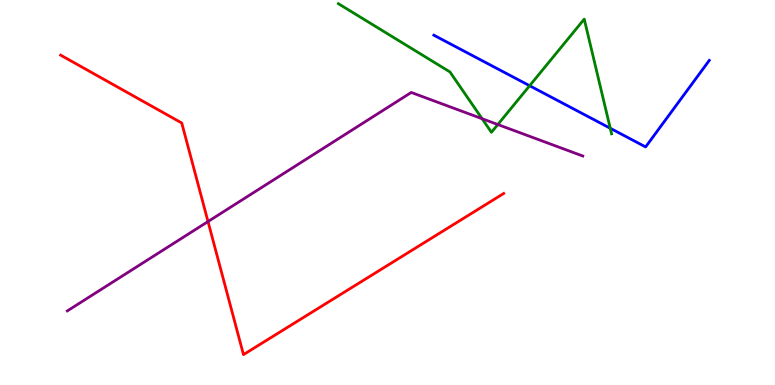[{'lines': ['blue', 'red'], 'intersections': []}, {'lines': ['green', 'red'], 'intersections': []}, {'lines': ['purple', 'red'], 'intersections': [{'x': 2.68, 'y': 4.25}]}, {'lines': ['blue', 'green'], 'intersections': [{'x': 6.83, 'y': 7.77}, {'x': 7.87, 'y': 6.67}]}, {'lines': ['blue', 'purple'], 'intersections': []}, {'lines': ['green', 'purple'], 'intersections': [{'x': 6.22, 'y': 6.92}, {'x': 6.42, 'y': 6.77}]}]